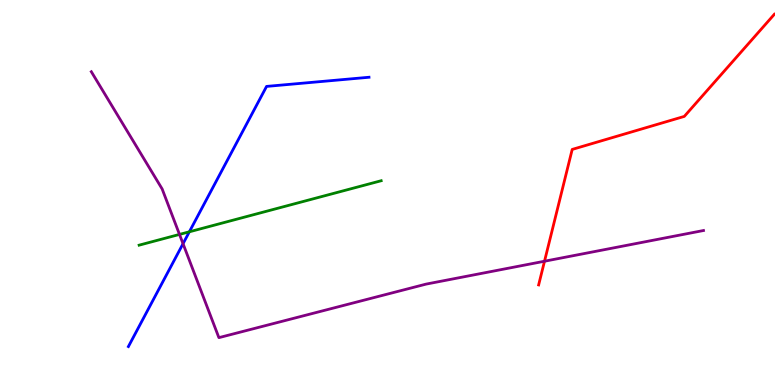[{'lines': ['blue', 'red'], 'intersections': []}, {'lines': ['green', 'red'], 'intersections': []}, {'lines': ['purple', 'red'], 'intersections': [{'x': 7.03, 'y': 3.21}]}, {'lines': ['blue', 'green'], 'intersections': [{'x': 2.44, 'y': 3.98}]}, {'lines': ['blue', 'purple'], 'intersections': [{'x': 2.36, 'y': 3.67}]}, {'lines': ['green', 'purple'], 'intersections': [{'x': 2.32, 'y': 3.91}]}]